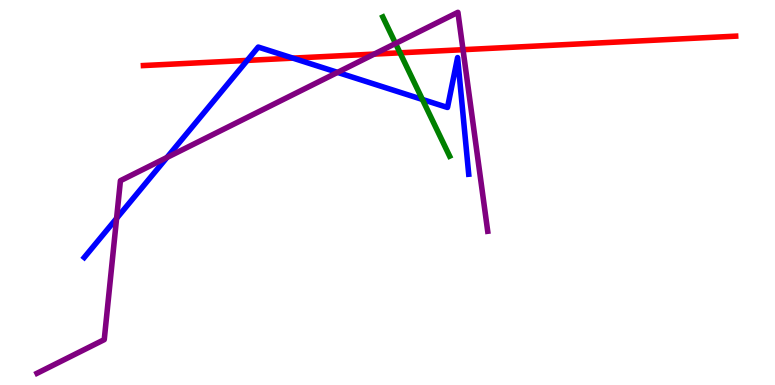[{'lines': ['blue', 'red'], 'intersections': [{'x': 3.19, 'y': 8.43}, {'x': 3.78, 'y': 8.49}]}, {'lines': ['green', 'red'], 'intersections': [{'x': 5.16, 'y': 8.63}]}, {'lines': ['purple', 'red'], 'intersections': [{'x': 4.83, 'y': 8.59}, {'x': 5.97, 'y': 8.71}]}, {'lines': ['blue', 'green'], 'intersections': [{'x': 5.45, 'y': 7.42}]}, {'lines': ['blue', 'purple'], 'intersections': [{'x': 1.5, 'y': 4.33}, {'x': 2.15, 'y': 5.91}, {'x': 4.36, 'y': 8.12}]}, {'lines': ['green', 'purple'], 'intersections': [{'x': 5.1, 'y': 8.87}]}]